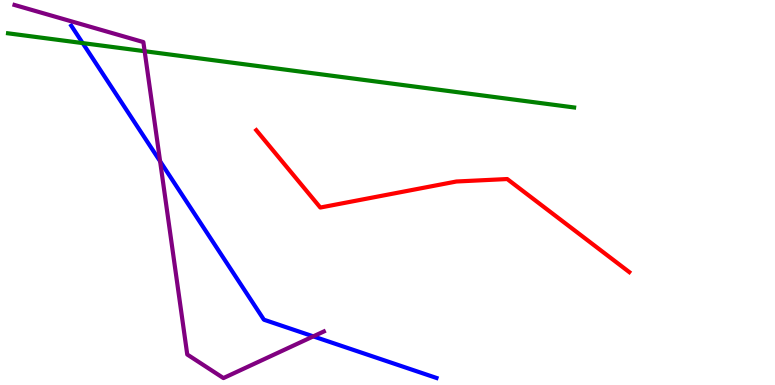[{'lines': ['blue', 'red'], 'intersections': []}, {'lines': ['green', 'red'], 'intersections': []}, {'lines': ['purple', 'red'], 'intersections': []}, {'lines': ['blue', 'green'], 'intersections': [{'x': 1.07, 'y': 8.88}]}, {'lines': ['blue', 'purple'], 'intersections': [{'x': 2.07, 'y': 5.81}, {'x': 4.04, 'y': 1.26}]}, {'lines': ['green', 'purple'], 'intersections': [{'x': 1.87, 'y': 8.67}]}]